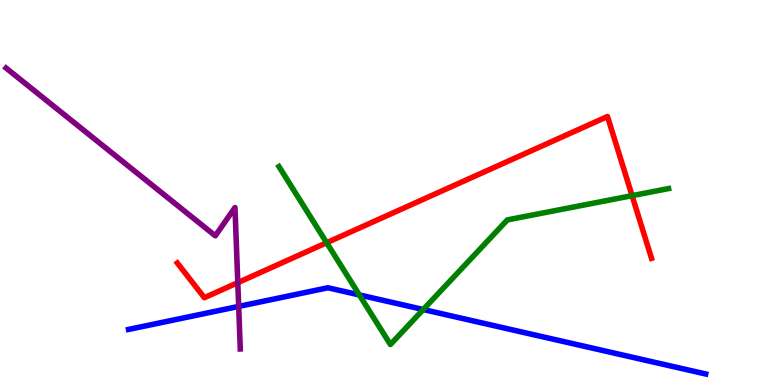[{'lines': ['blue', 'red'], 'intersections': []}, {'lines': ['green', 'red'], 'intersections': [{'x': 4.21, 'y': 3.7}, {'x': 8.16, 'y': 4.92}]}, {'lines': ['purple', 'red'], 'intersections': [{'x': 3.07, 'y': 2.66}]}, {'lines': ['blue', 'green'], 'intersections': [{'x': 4.64, 'y': 2.34}, {'x': 5.46, 'y': 1.96}]}, {'lines': ['blue', 'purple'], 'intersections': [{'x': 3.08, 'y': 2.04}]}, {'lines': ['green', 'purple'], 'intersections': []}]